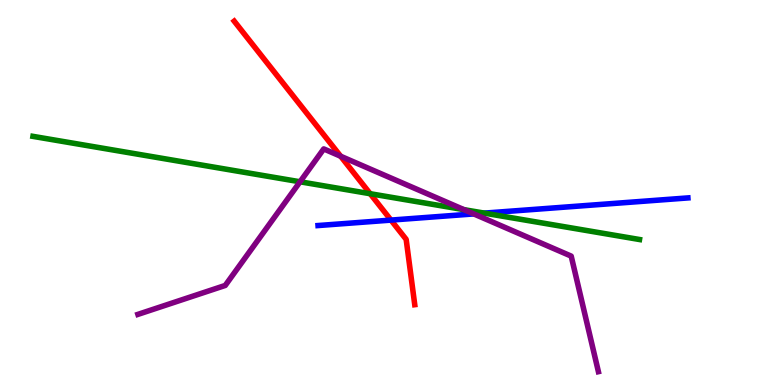[{'lines': ['blue', 'red'], 'intersections': [{'x': 5.04, 'y': 4.28}]}, {'lines': ['green', 'red'], 'intersections': [{'x': 4.78, 'y': 4.97}]}, {'lines': ['purple', 'red'], 'intersections': [{'x': 4.4, 'y': 5.94}]}, {'lines': ['blue', 'green'], 'intersections': [{'x': 6.25, 'y': 4.46}]}, {'lines': ['blue', 'purple'], 'intersections': [{'x': 6.11, 'y': 4.44}]}, {'lines': ['green', 'purple'], 'intersections': [{'x': 3.87, 'y': 5.28}, {'x': 5.99, 'y': 4.55}]}]